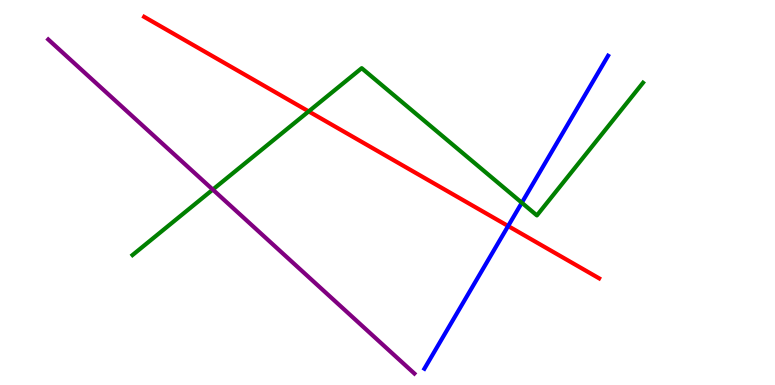[{'lines': ['blue', 'red'], 'intersections': [{'x': 6.56, 'y': 4.13}]}, {'lines': ['green', 'red'], 'intersections': [{'x': 3.98, 'y': 7.11}]}, {'lines': ['purple', 'red'], 'intersections': []}, {'lines': ['blue', 'green'], 'intersections': [{'x': 6.73, 'y': 4.73}]}, {'lines': ['blue', 'purple'], 'intersections': []}, {'lines': ['green', 'purple'], 'intersections': [{'x': 2.75, 'y': 5.08}]}]